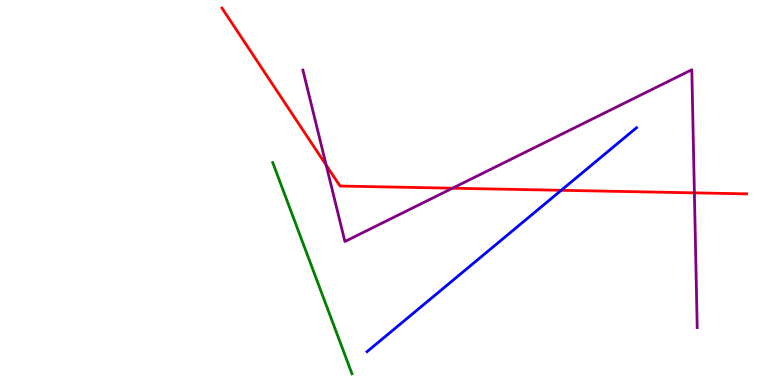[{'lines': ['blue', 'red'], 'intersections': [{'x': 7.24, 'y': 5.06}]}, {'lines': ['green', 'red'], 'intersections': []}, {'lines': ['purple', 'red'], 'intersections': [{'x': 4.21, 'y': 5.71}, {'x': 5.84, 'y': 5.11}, {'x': 8.96, 'y': 4.99}]}, {'lines': ['blue', 'green'], 'intersections': []}, {'lines': ['blue', 'purple'], 'intersections': []}, {'lines': ['green', 'purple'], 'intersections': []}]